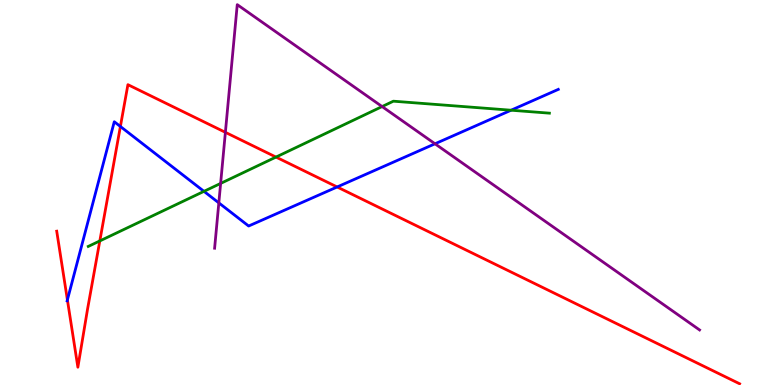[{'lines': ['blue', 'red'], 'intersections': [{'x': 0.87, 'y': 2.21}, {'x': 1.55, 'y': 6.71}, {'x': 4.35, 'y': 5.14}]}, {'lines': ['green', 'red'], 'intersections': [{'x': 1.29, 'y': 3.74}, {'x': 3.56, 'y': 5.92}]}, {'lines': ['purple', 'red'], 'intersections': [{'x': 2.91, 'y': 6.56}]}, {'lines': ['blue', 'green'], 'intersections': [{'x': 2.63, 'y': 5.03}, {'x': 6.59, 'y': 7.14}]}, {'lines': ['blue', 'purple'], 'intersections': [{'x': 2.82, 'y': 4.73}, {'x': 5.61, 'y': 6.27}]}, {'lines': ['green', 'purple'], 'intersections': [{'x': 2.85, 'y': 5.24}, {'x': 4.93, 'y': 7.23}]}]